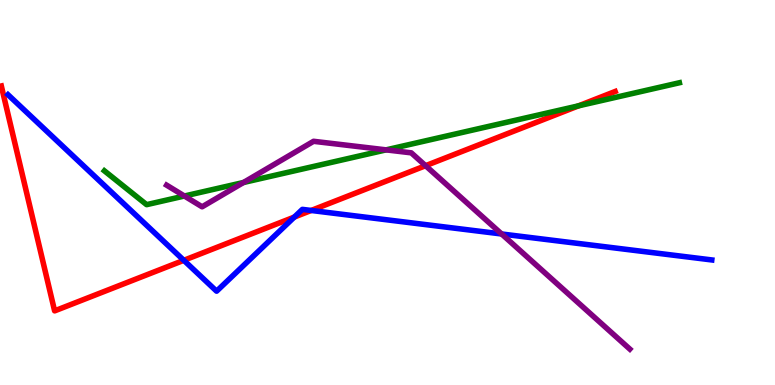[{'lines': ['blue', 'red'], 'intersections': [{'x': 2.37, 'y': 3.24}, {'x': 3.8, 'y': 4.36}, {'x': 4.02, 'y': 4.53}]}, {'lines': ['green', 'red'], 'intersections': [{'x': 7.47, 'y': 7.25}]}, {'lines': ['purple', 'red'], 'intersections': [{'x': 5.49, 'y': 5.7}]}, {'lines': ['blue', 'green'], 'intersections': []}, {'lines': ['blue', 'purple'], 'intersections': [{'x': 6.47, 'y': 3.92}]}, {'lines': ['green', 'purple'], 'intersections': [{'x': 2.38, 'y': 4.91}, {'x': 3.14, 'y': 5.26}, {'x': 4.98, 'y': 6.11}]}]